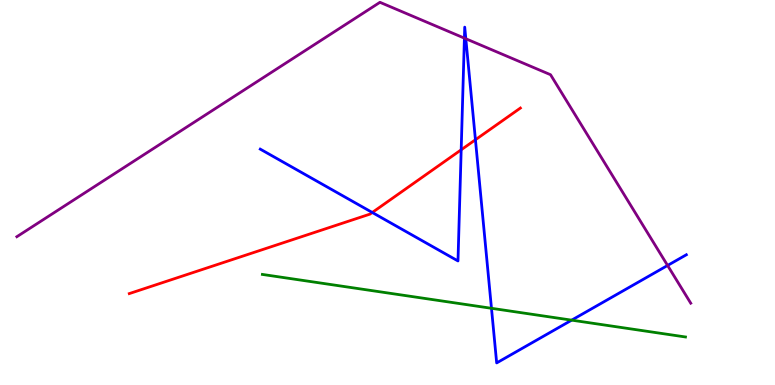[{'lines': ['blue', 'red'], 'intersections': [{'x': 4.8, 'y': 4.48}, {'x': 5.95, 'y': 6.11}, {'x': 6.13, 'y': 6.37}]}, {'lines': ['green', 'red'], 'intersections': []}, {'lines': ['purple', 'red'], 'intersections': []}, {'lines': ['blue', 'green'], 'intersections': [{'x': 6.34, 'y': 1.99}, {'x': 7.38, 'y': 1.68}]}, {'lines': ['blue', 'purple'], 'intersections': [{'x': 5.99, 'y': 9.01}, {'x': 6.01, 'y': 8.99}, {'x': 8.61, 'y': 3.1}]}, {'lines': ['green', 'purple'], 'intersections': []}]